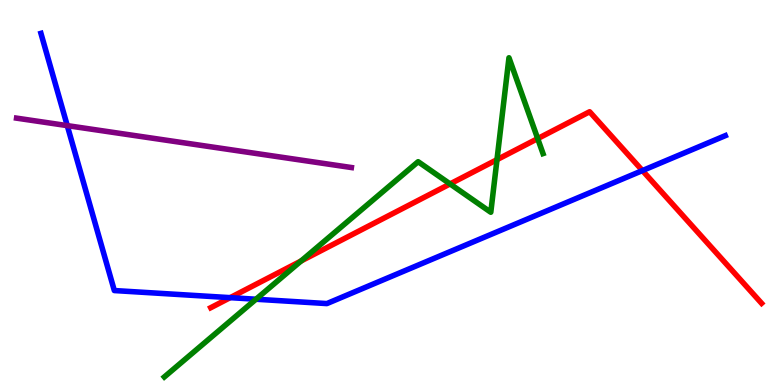[{'lines': ['blue', 'red'], 'intersections': [{'x': 2.97, 'y': 2.27}, {'x': 8.29, 'y': 5.57}]}, {'lines': ['green', 'red'], 'intersections': [{'x': 3.88, 'y': 3.22}, {'x': 5.81, 'y': 5.22}, {'x': 6.41, 'y': 5.85}, {'x': 6.94, 'y': 6.4}]}, {'lines': ['purple', 'red'], 'intersections': []}, {'lines': ['blue', 'green'], 'intersections': [{'x': 3.3, 'y': 2.23}]}, {'lines': ['blue', 'purple'], 'intersections': [{'x': 0.868, 'y': 6.74}]}, {'lines': ['green', 'purple'], 'intersections': []}]